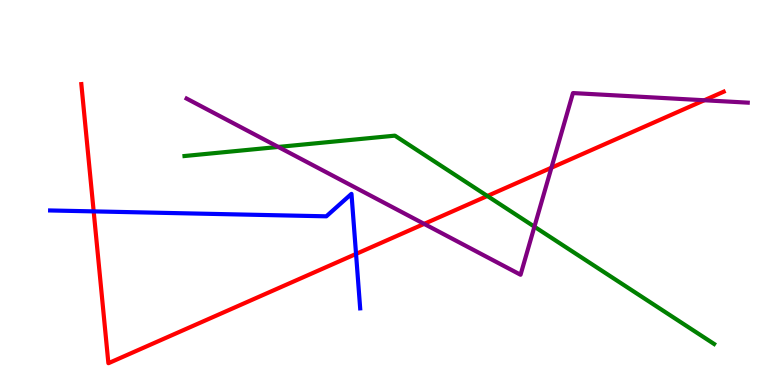[{'lines': ['blue', 'red'], 'intersections': [{'x': 1.21, 'y': 4.51}, {'x': 4.59, 'y': 3.4}]}, {'lines': ['green', 'red'], 'intersections': [{'x': 6.29, 'y': 4.91}]}, {'lines': ['purple', 'red'], 'intersections': [{'x': 5.47, 'y': 4.18}, {'x': 7.12, 'y': 5.64}, {'x': 9.09, 'y': 7.4}]}, {'lines': ['blue', 'green'], 'intersections': []}, {'lines': ['blue', 'purple'], 'intersections': []}, {'lines': ['green', 'purple'], 'intersections': [{'x': 3.59, 'y': 6.18}, {'x': 6.9, 'y': 4.11}]}]